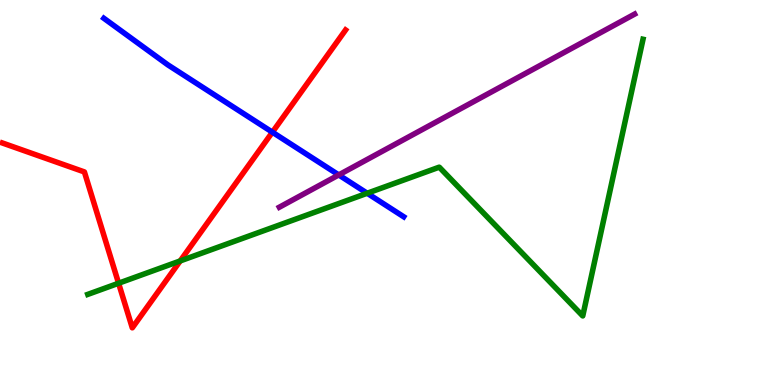[{'lines': ['blue', 'red'], 'intersections': [{'x': 3.51, 'y': 6.57}]}, {'lines': ['green', 'red'], 'intersections': [{'x': 1.53, 'y': 2.64}, {'x': 2.33, 'y': 3.22}]}, {'lines': ['purple', 'red'], 'intersections': []}, {'lines': ['blue', 'green'], 'intersections': [{'x': 4.74, 'y': 4.98}]}, {'lines': ['blue', 'purple'], 'intersections': [{'x': 4.37, 'y': 5.46}]}, {'lines': ['green', 'purple'], 'intersections': []}]